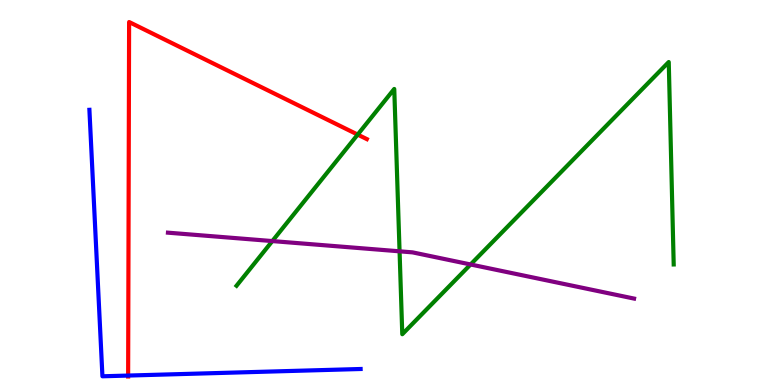[{'lines': ['blue', 'red'], 'intersections': [{'x': 1.65, 'y': 0.245}]}, {'lines': ['green', 'red'], 'intersections': [{'x': 4.62, 'y': 6.5}]}, {'lines': ['purple', 'red'], 'intersections': []}, {'lines': ['blue', 'green'], 'intersections': []}, {'lines': ['blue', 'purple'], 'intersections': []}, {'lines': ['green', 'purple'], 'intersections': [{'x': 3.51, 'y': 3.74}, {'x': 5.16, 'y': 3.47}, {'x': 6.07, 'y': 3.13}]}]